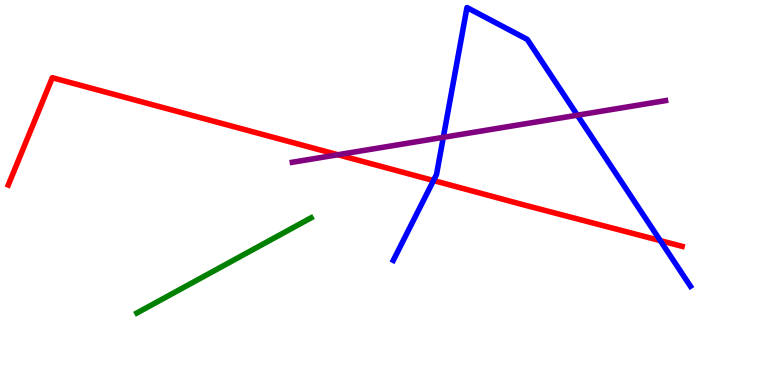[{'lines': ['blue', 'red'], 'intersections': [{'x': 5.59, 'y': 5.31}, {'x': 8.52, 'y': 3.75}]}, {'lines': ['green', 'red'], 'intersections': []}, {'lines': ['purple', 'red'], 'intersections': [{'x': 4.36, 'y': 5.98}]}, {'lines': ['blue', 'green'], 'intersections': []}, {'lines': ['blue', 'purple'], 'intersections': [{'x': 5.72, 'y': 6.43}, {'x': 7.45, 'y': 7.01}]}, {'lines': ['green', 'purple'], 'intersections': []}]